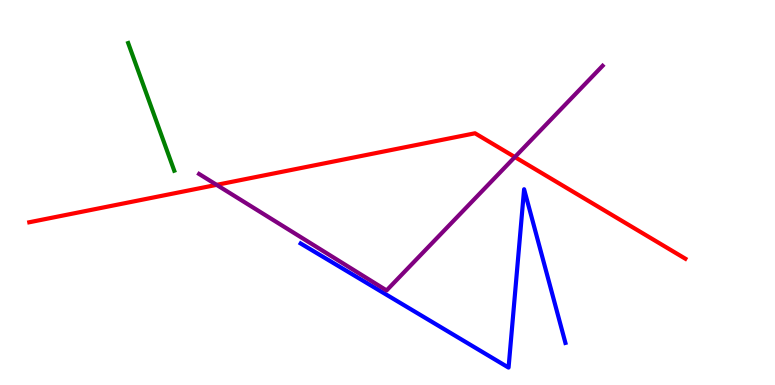[{'lines': ['blue', 'red'], 'intersections': []}, {'lines': ['green', 'red'], 'intersections': []}, {'lines': ['purple', 'red'], 'intersections': [{'x': 2.8, 'y': 5.2}, {'x': 6.64, 'y': 5.92}]}, {'lines': ['blue', 'green'], 'intersections': []}, {'lines': ['blue', 'purple'], 'intersections': []}, {'lines': ['green', 'purple'], 'intersections': []}]